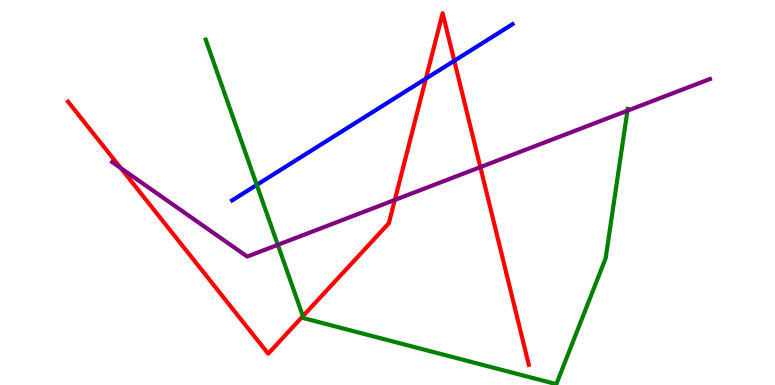[{'lines': ['blue', 'red'], 'intersections': [{'x': 5.5, 'y': 7.96}, {'x': 5.86, 'y': 8.42}]}, {'lines': ['green', 'red'], 'intersections': [{'x': 3.91, 'y': 1.79}]}, {'lines': ['purple', 'red'], 'intersections': [{'x': 1.56, 'y': 5.63}, {'x': 5.09, 'y': 4.81}, {'x': 6.2, 'y': 5.66}]}, {'lines': ['blue', 'green'], 'intersections': [{'x': 3.31, 'y': 5.2}]}, {'lines': ['blue', 'purple'], 'intersections': []}, {'lines': ['green', 'purple'], 'intersections': [{'x': 3.58, 'y': 3.64}, {'x': 8.1, 'y': 7.13}]}]